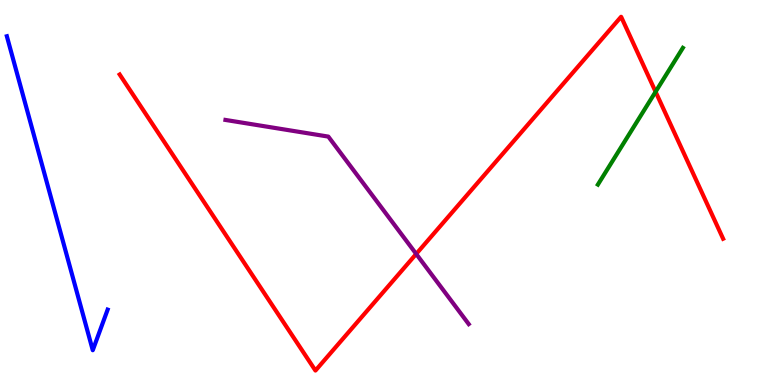[{'lines': ['blue', 'red'], 'intersections': []}, {'lines': ['green', 'red'], 'intersections': [{'x': 8.46, 'y': 7.62}]}, {'lines': ['purple', 'red'], 'intersections': [{'x': 5.37, 'y': 3.4}]}, {'lines': ['blue', 'green'], 'intersections': []}, {'lines': ['blue', 'purple'], 'intersections': []}, {'lines': ['green', 'purple'], 'intersections': []}]